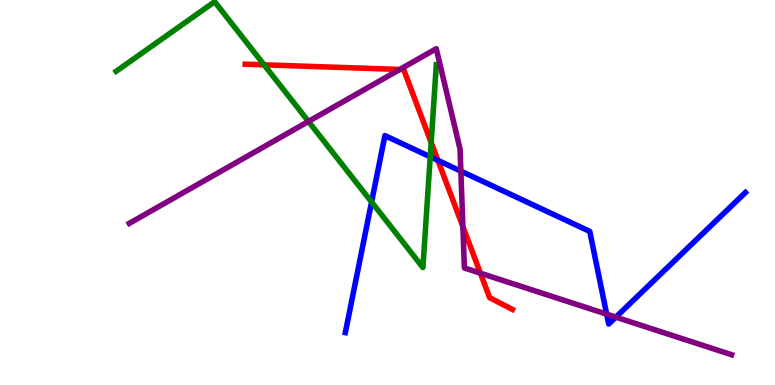[{'lines': ['blue', 'red'], 'intersections': [{'x': 5.65, 'y': 5.83}]}, {'lines': ['green', 'red'], 'intersections': [{'x': 3.41, 'y': 8.32}, {'x': 5.56, 'y': 6.3}]}, {'lines': ['purple', 'red'], 'intersections': [{'x': 5.16, 'y': 8.2}, {'x': 5.97, 'y': 4.11}, {'x': 6.2, 'y': 2.9}]}, {'lines': ['blue', 'green'], 'intersections': [{'x': 4.79, 'y': 4.75}, {'x': 5.55, 'y': 5.93}]}, {'lines': ['blue', 'purple'], 'intersections': [{'x': 5.95, 'y': 5.56}, {'x': 7.83, 'y': 1.84}, {'x': 7.95, 'y': 1.76}]}, {'lines': ['green', 'purple'], 'intersections': [{'x': 3.98, 'y': 6.85}]}]